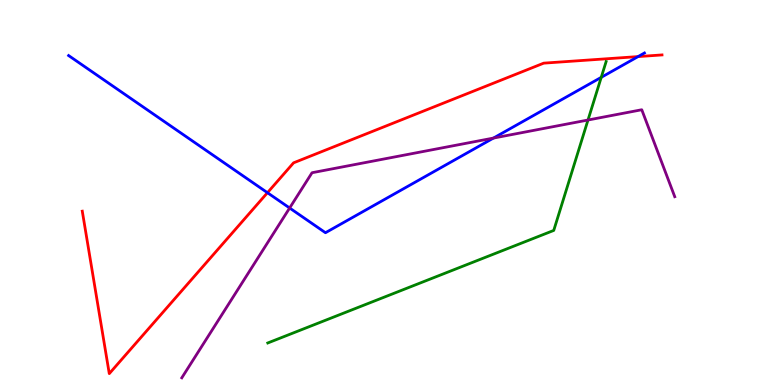[{'lines': ['blue', 'red'], 'intersections': [{'x': 3.45, 'y': 4.99}, {'x': 8.23, 'y': 8.53}]}, {'lines': ['green', 'red'], 'intersections': []}, {'lines': ['purple', 'red'], 'intersections': []}, {'lines': ['blue', 'green'], 'intersections': [{'x': 7.76, 'y': 7.99}]}, {'lines': ['blue', 'purple'], 'intersections': [{'x': 3.74, 'y': 4.6}, {'x': 6.37, 'y': 6.41}]}, {'lines': ['green', 'purple'], 'intersections': [{'x': 7.59, 'y': 6.88}]}]